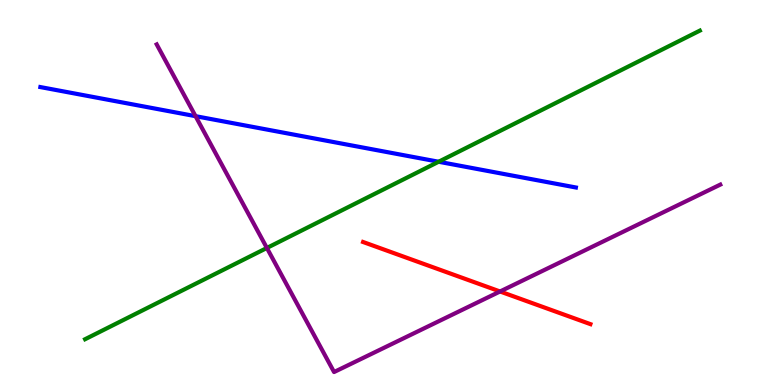[{'lines': ['blue', 'red'], 'intersections': []}, {'lines': ['green', 'red'], 'intersections': []}, {'lines': ['purple', 'red'], 'intersections': [{'x': 6.45, 'y': 2.43}]}, {'lines': ['blue', 'green'], 'intersections': [{'x': 5.66, 'y': 5.8}]}, {'lines': ['blue', 'purple'], 'intersections': [{'x': 2.52, 'y': 6.98}]}, {'lines': ['green', 'purple'], 'intersections': [{'x': 3.44, 'y': 3.56}]}]